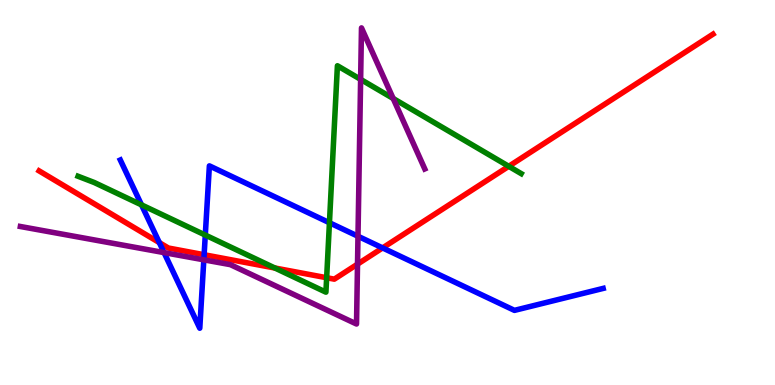[{'lines': ['blue', 'red'], 'intersections': [{'x': 2.06, 'y': 3.7}, {'x': 2.63, 'y': 3.38}, {'x': 4.94, 'y': 3.56}]}, {'lines': ['green', 'red'], 'intersections': [{'x': 3.55, 'y': 3.04}, {'x': 4.21, 'y': 2.79}, {'x': 6.56, 'y': 5.68}]}, {'lines': ['purple', 'red'], 'intersections': [{'x': 4.61, 'y': 3.14}]}, {'lines': ['blue', 'green'], 'intersections': [{'x': 1.83, 'y': 4.68}, {'x': 2.65, 'y': 3.89}, {'x': 4.25, 'y': 4.21}]}, {'lines': ['blue', 'purple'], 'intersections': [{'x': 2.12, 'y': 3.44}, {'x': 2.63, 'y': 3.25}, {'x': 4.62, 'y': 3.86}]}, {'lines': ['green', 'purple'], 'intersections': [{'x': 4.65, 'y': 7.94}, {'x': 5.07, 'y': 7.44}]}]